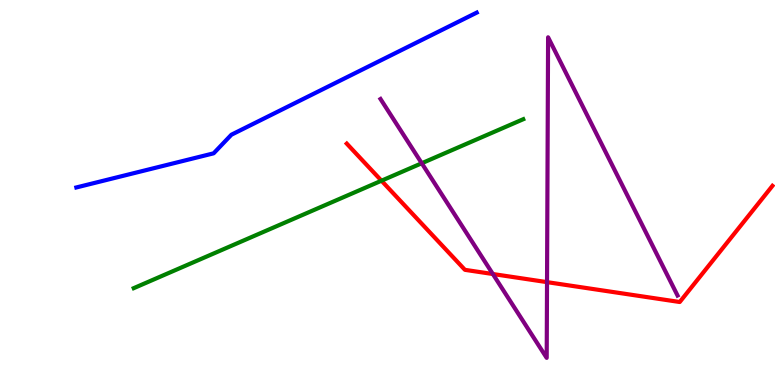[{'lines': ['blue', 'red'], 'intersections': []}, {'lines': ['green', 'red'], 'intersections': [{'x': 4.92, 'y': 5.31}]}, {'lines': ['purple', 'red'], 'intersections': [{'x': 6.36, 'y': 2.88}, {'x': 7.06, 'y': 2.67}]}, {'lines': ['blue', 'green'], 'intersections': []}, {'lines': ['blue', 'purple'], 'intersections': []}, {'lines': ['green', 'purple'], 'intersections': [{'x': 5.44, 'y': 5.76}]}]